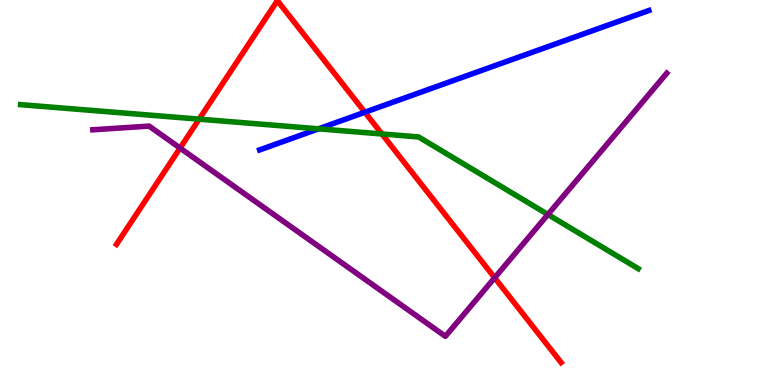[{'lines': ['blue', 'red'], 'intersections': [{'x': 4.71, 'y': 7.08}]}, {'lines': ['green', 'red'], 'intersections': [{'x': 2.57, 'y': 6.91}, {'x': 4.93, 'y': 6.52}]}, {'lines': ['purple', 'red'], 'intersections': [{'x': 2.32, 'y': 6.15}, {'x': 6.38, 'y': 2.79}]}, {'lines': ['blue', 'green'], 'intersections': [{'x': 4.11, 'y': 6.65}]}, {'lines': ['blue', 'purple'], 'intersections': []}, {'lines': ['green', 'purple'], 'intersections': [{'x': 7.07, 'y': 4.43}]}]